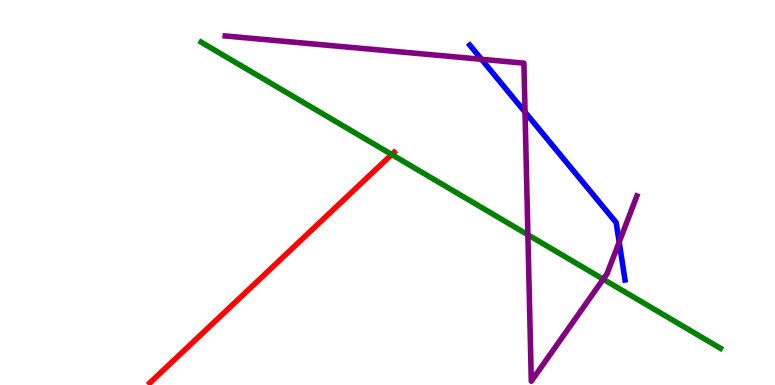[{'lines': ['blue', 'red'], 'intersections': []}, {'lines': ['green', 'red'], 'intersections': [{'x': 5.05, 'y': 5.99}]}, {'lines': ['purple', 'red'], 'intersections': []}, {'lines': ['blue', 'green'], 'intersections': []}, {'lines': ['blue', 'purple'], 'intersections': [{'x': 6.21, 'y': 8.46}, {'x': 6.77, 'y': 7.09}, {'x': 7.99, 'y': 3.71}]}, {'lines': ['green', 'purple'], 'intersections': [{'x': 6.81, 'y': 3.9}, {'x': 7.78, 'y': 2.75}]}]